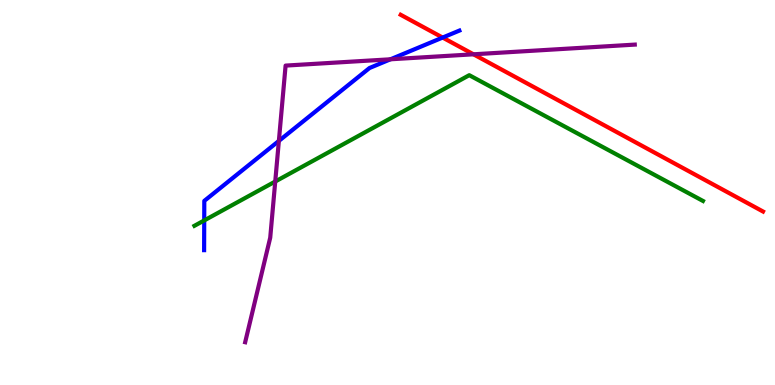[{'lines': ['blue', 'red'], 'intersections': [{'x': 5.71, 'y': 9.02}]}, {'lines': ['green', 'red'], 'intersections': []}, {'lines': ['purple', 'red'], 'intersections': [{'x': 6.11, 'y': 8.59}]}, {'lines': ['blue', 'green'], 'intersections': [{'x': 2.64, 'y': 4.27}]}, {'lines': ['blue', 'purple'], 'intersections': [{'x': 3.6, 'y': 6.34}, {'x': 5.04, 'y': 8.46}]}, {'lines': ['green', 'purple'], 'intersections': [{'x': 3.55, 'y': 5.29}]}]